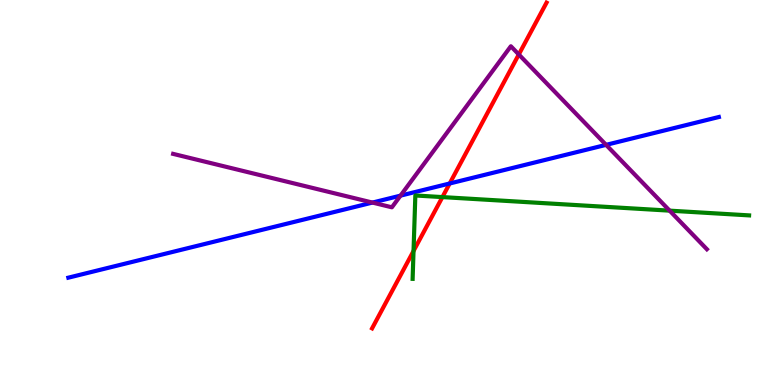[{'lines': ['blue', 'red'], 'intersections': [{'x': 5.8, 'y': 5.23}]}, {'lines': ['green', 'red'], 'intersections': [{'x': 5.34, 'y': 3.48}, {'x': 5.71, 'y': 4.88}]}, {'lines': ['purple', 'red'], 'intersections': [{'x': 6.69, 'y': 8.59}]}, {'lines': ['blue', 'green'], 'intersections': []}, {'lines': ['blue', 'purple'], 'intersections': [{'x': 4.81, 'y': 4.74}, {'x': 5.17, 'y': 4.92}, {'x': 7.82, 'y': 6.24}]}, {'lines': ['green', 'purple'], 'intersections': [{'x': 8.64, 'y': 4.53}]}]